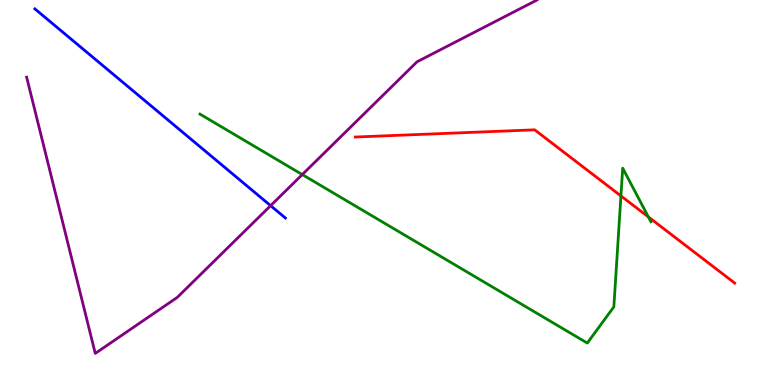[{'lines': ['blue', 'red'], 'intersections': []}, {'lines': ['green', 'red'], 'intersections': [{'x': 8.01, 'y': 4.91}, {'x': 8.37, 'y': 4.36}]}, {'lines': ['purple', 'red'], 'intersections': []}, {'lines': ['blue', 'green'], 'intersections': []}, {'lines': ['blue', 'purple'], 'intersections': [{'x': 3.49, 'y': 4.66}]}, {'lines': ['green', 'purple'], 'intersections': [{'x': 3.9, 'y': 5.47}]}]